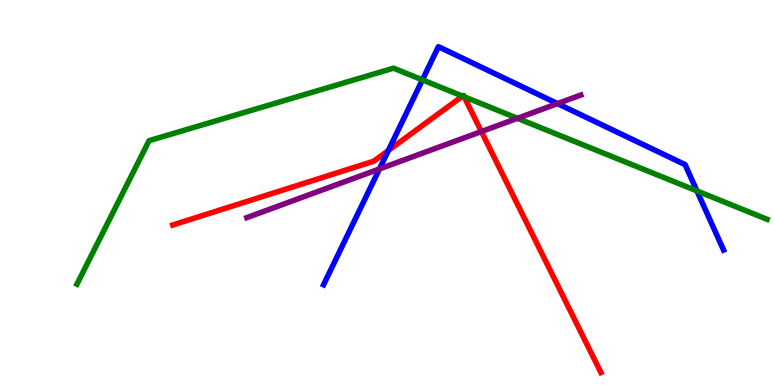[{'lines': ['blue', 'red'], 'intersections': [{'x': 5.01, 'y': 6.09}]}, {'lines': ['green', 'red'], 'intersections': [{'x': 5.97, 'y': 7.5}, {'x': 5.99, 'y': 7.49}]}, {'lines': ['purple', 'red'], 'intersections': [{'x': 6.21, 'y': 6.58}]}, {'lines': ['blue', 'green'], 'intersections': [{'x': 5.45, 'y': 7.93}, {'x': 8.99, 'y': 5.04}]}, {'lines': ['blue', 'purple'], 'intersections': [{'x': 4.9, 'y': 5.61}, {'x': 7.19, 'y': 7.31}]}, {'lines': ['green', 'purple'], 'intersections': [{'x': 6.68, 'y': 6.93}]}]